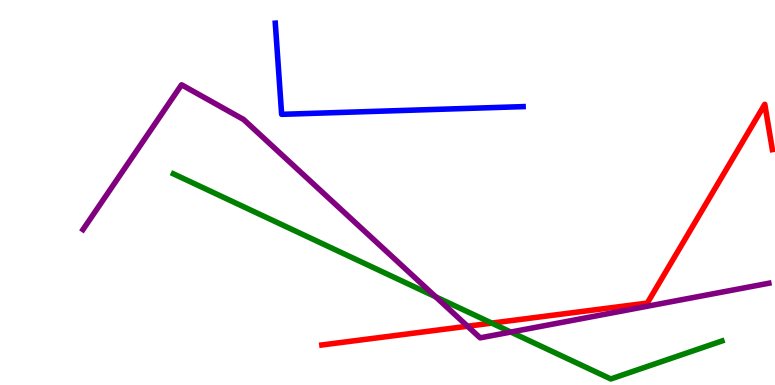[{'lines': ['blue', 'red'], 'intersections': []}, {'lines': ['green', 'red'], 'intersections': [{'x': 6.35, 'y': 1.61}]}, {'lines': ['purple', 'red'], 'intersections': [{'x': 6.03, 'y': 1.53}]}, {'lines': ['blue', 'green'], 'intersections': []}, {'lines': ['blue', 'purple'], 'intersections': []}, {'lines': ['green', 'purple'], 'intersections': [{'x': 5.62, 'y': 2.29}, {'x': 6.59, 'y': 1.38}]}]